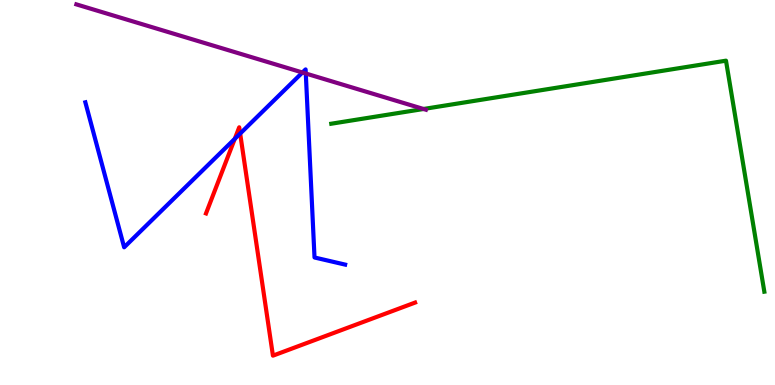[{'lines': ['blue', 'red'], 'intersections': [{'x': 3.03, 'y': 6.39}, {'x': 3.1, 'y': 6.53}]}, {'lines': ['green', 'red'], 'intersections': []}, {'lines': ['purple', 'red'], 'intersections': []}, {'lines': ['blue', 'green'], 'intersections': []}, {'lines': ['blue', 'purple'], 'intersections': [{'x': 3.9, 'y': 8.12}, {'x': 3.95, 'y': 8.09}]}, {'lines': ['green', 'purple'], 'intersections': [{'x': 5.46, 'y': 7.17}]}]